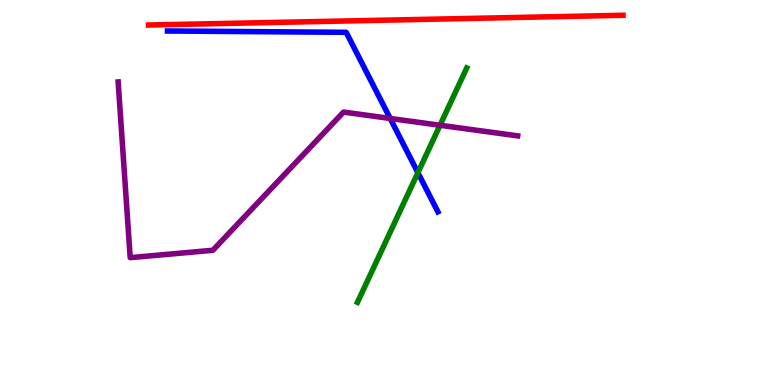[{'lines': ['blue', 'red'], 'intersections': []}, {'lines': ['green', 'red'], 'intersections': []}, {'lines': ['purple', 'red'], 'intersections': []}, {'lines': ['blue', 'green'], 'intersections': [{'x': 5.39, 'y': 5.51}]}, {'lines': ['blue', 'purple'], 'intersections': [{'x': 5.03, 'y': 6.92}]}, {'lines': ['green', 'purple'], 'intersections': [{'x': 5.68, 'y': 6.75}]}]